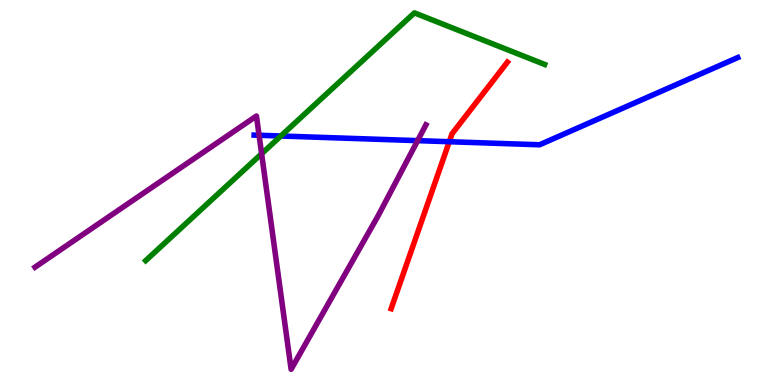[{'lines': ['blue', 'red'], 'intersections': [{'x': 5.8, 'y': 6.32}]}, {'lines': ['green', 'red'], 'intersections': []}, {'lines': ['purple', 'red'], 'intersections': []}, {'lines': ['blue', 'green'], 'intersections': [{'x': 3.62, 'y': 6.47}]}, {'lines': ['blue', 'purple'], 'intersections': [{'x': 3.34, 'y': 6.49}, {'x': 5.39, 'y': 6.35}]}, {'lines': ['green', 'purple'], 'intersections': [{'x': 3.38, 'y': 6.01}]}]